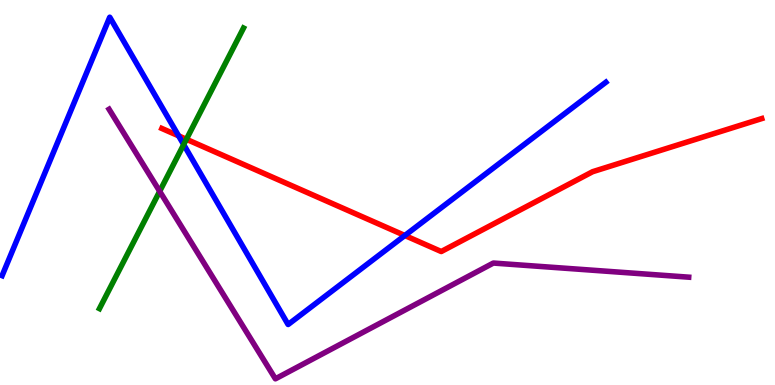[{'lines': ['blue', 'red'], 'intersections': [{'x': 2.3, 'y': 6.47}, {'x': 5.22, 'y': 3.88}]}, {'lines': ['green', 'red'], 'intersections': [{'x': 2.41, 'y': 6.38}]}, {'lines': ['purple', 'red'], 'intersections': []}, {'lines': ['blue', 'green'], 'intersections': [{'x': 2.37, 'y': 6.24}]}, {'lines': ['blue', 'purple'], 'intersections': []}, {'lines': ['green', 'purple'], 'intersections': [{'x': 2.06, 'y': 5.03}]}]